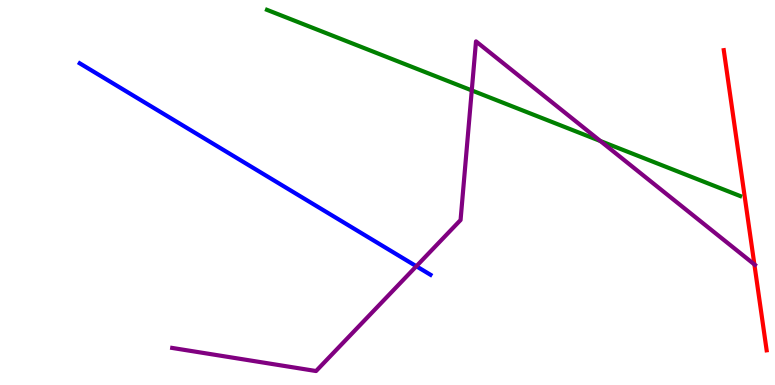[{'lines': ['blue', 'red'], 'intersections': []}, {'lines': ['green', 'red'], 'intersections': []}, {'lines': ['purple', 'red'], 'intersections': [{'x': 9.73, 'y': 3.13}]}, {'lines': ['blue', 'green'], 'intersections': []}, {'lines': ['blue', 'purple'], 'intersections': [{'x': 5.37, 'y': 3.08}]}, {'lines': ['green', 'purple'], 'intersections': [{'x': 6.09, 'y': 7.65}, {'x': 7.75, 'y': 6.34}]}]